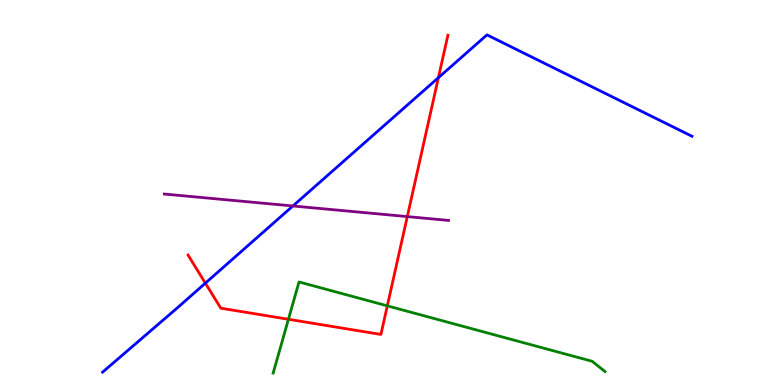[{'lines': ['blue', 'red'], 'intersections': [{'x': 2.65, 'y': 2.65}, {'x': 5.66, 'y': 7.98}]}, {'lines': ['green', 'red'], 'intersections': [{'x': 3.72, 'y': 1.71}, {'x': 5.0, 'y': 2.06}]}, {'lines': ['purple', 'red'], 'intersections': [{'x': 5.26, 'y': 4.37}]}, {'lines': ['blue', 'green'], 'intersections': []}, {'lines': ['blue', 'purple'], 'intersections': [{'x': 3.78, 'y': 4.65}]}, {'lines': ['green', 'purple'], 'intersections': []}]